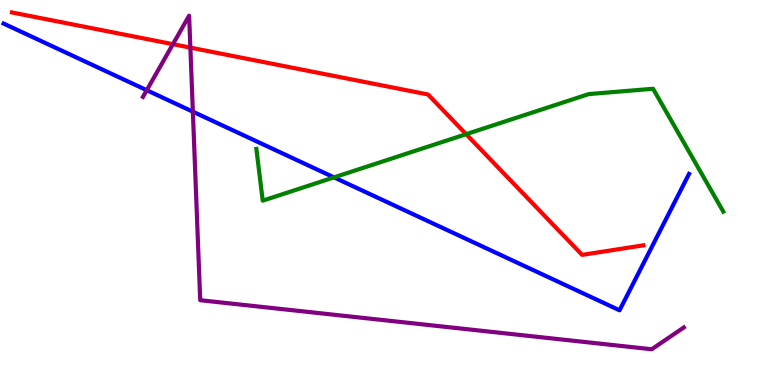[{'lines': ['blue', 'red'], 'intersections': []}, {'lines': ['green', 'red'], 'intersections': [{'x': 6.01, 'y': 6.51}]}, {'lines': ['purple', 'red'], 'intersections': [{'x': 2.23, 'y': 8.85}, {'x': 2.46, 'y': 8.76}]}, {'lines': ['blue', 'green'], 'intersections': [{'x': 4.31, 'y': 5.39}]}, {'lines': ['blue', 'purple'], 'intersections': [{'x': 1.89, 'y': 7.66}, {'x': 2.49, 'y': 7.1}]}, {'lines': ['green', 'purple'], 'intersections': []}]